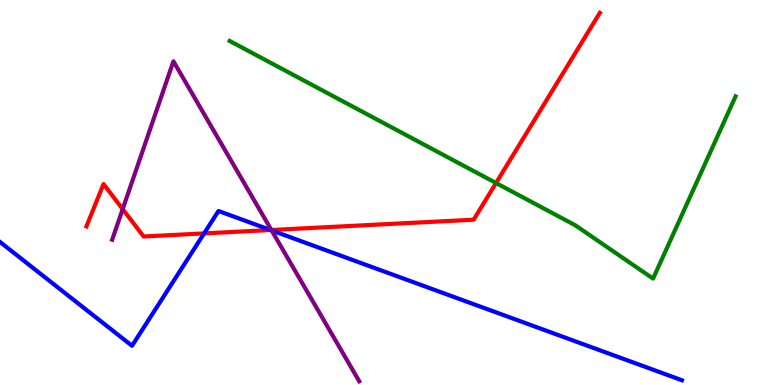[{'lines': ['blue', 'red'], 'intersections': [{'x': 2.63, 'y': 3.94}, {'x': 3.49, 'y': 4.03}]}, {'lines': ['green', 'red'], 'intersections': [{'x': 6.4, 'y': 5.25}]}, {'lines': ['purple', 'red'], 'intersections': [{'x': 1.58, 'y': 4.57}, {'x': 3.5, 'y': 4.03}]}, {'lines': ['blue', 'green'], 'intersections': []}, {'lines': ['blue', 'purple'], 'intersections': [{'x': 3.5, 'y': 4.02}]}, {'lines': ['green', 'purple'], 'intersections': []}]